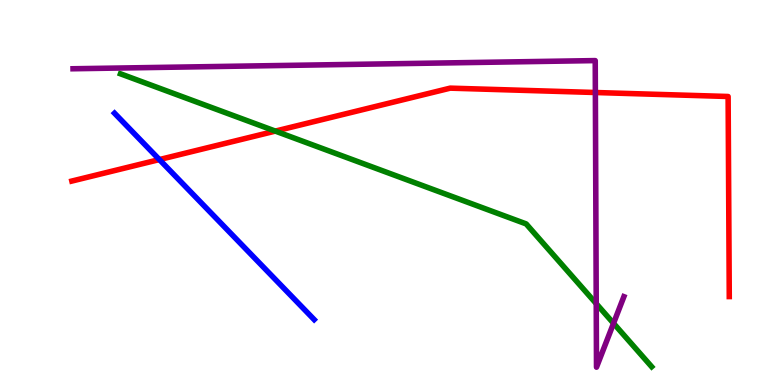[{'lines': ['blue', 'red'], 'intersections': [{'x': 2.06, 'y': 5.86}]}, {'lines': ['green', 'red'], 'intersections': [{'x': 3.55, 'y': 6.59}]}, {'lines': ['purple', 'red'], 'intersections': [{'x': 7.68, 'y': 7.6}]}, {'lines': ['blue', 'green'], 'intersections': []}, {'lines': ['blue', 'purple'], 'intersections': []}, {'lines': ['green', 'purple'], 'intersections': [{'x': 7.69, 'y': 2.11}, {'x': 7.92, 'y': 1.6}]}]